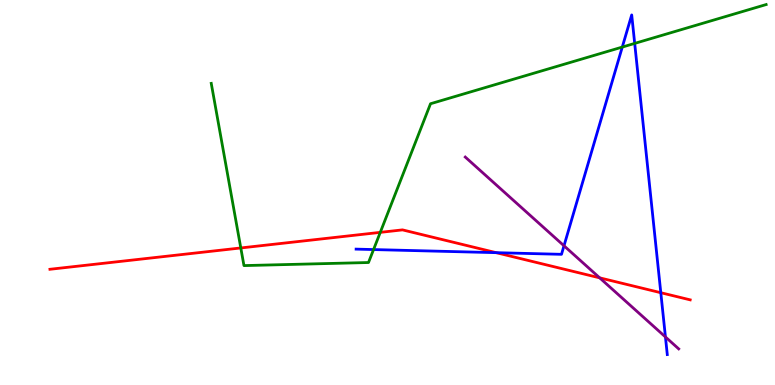[{'lines': ['blue', 'red'], 'intersections': [{'x': 6.4, 'y': 3.44}, {'x': 8.53, 'y': 2.4}]}, {'lines': ['green', 'red'], 'intersections': [{'x': 3.11, 'y': 3.56}, {'x': 4.91, 'y': 3.96}]}, {'lines': ['purple', 'red'], 'intersections': [{'x': 7.74, 'y': 2.78}]}, {'lines': ['blue', 'green'], 'intersections': [{'x': 4.82, 'y': 3.52}, {'x': 8.03, 'y': 8.78}, {'x': 8.19, 'y': 8.87}]}, {'lines': ['blue', 'purple'], 'intersections': [{'x': 7.28, 'y': 3.62}, {'x': 8.59, 'y': 1.25}]}, {'lines': ['green', 'purple'], 'intersections': []}]